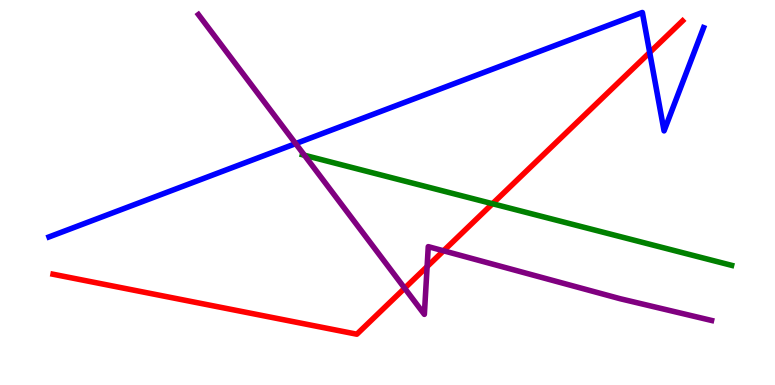[{'lines': ['blue', 'red'], 'intersections': [{'x': 8.38, 'y': 8.64}]}, {'lines': ['green', 'red'], 'intersections': [{'x': 6.35, 'y': 4.71}]}, {'lines': ['purple', 'red'], 'intersections': [{'x': 5.22, 'y': 2.51}, {'x': 5.51, 'y': 3.08}, {'x': 5.72, 'y': 3.49}]}, {'lines': ['blue', 'green'], 'intersections': []}, {'lines': ['blue', 'purple'], 'intersections': [{'x': 3.82, 'y': 6.27}]}, {'lines': ['green', 'purple'], 'intersections': [{'x': 3.93, 'y': 5.97}]}]